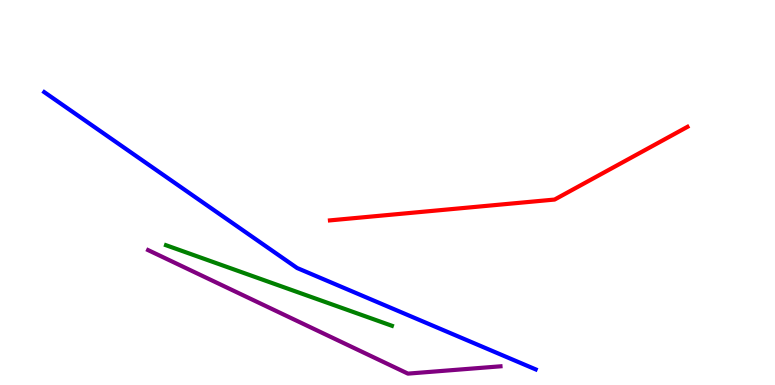[{'lines': ['blue', 'red'], 'intersections': []}, {'lines': ['green', 'red'], 'intersections': []}, {'lines': ['purple', 'red'], 'intersections': []}, {'lines': ['blue', 'green'], 'intersections': []}, {'lines': ['blue', 'purple'], 'intersections': []}, {'lines': ['green', 'purple'], 'intersections': []}]